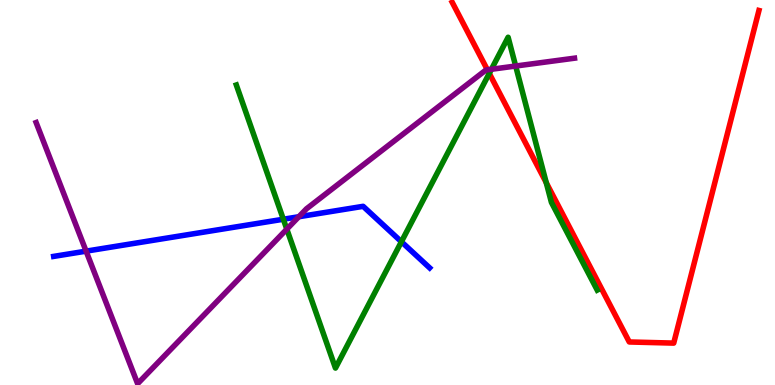[{'lines': ['blue', 'red'], 'intersections': []}, {'lines': ['green', 'red'], 'intersections': [{'x': 6.31, 'y': 8.09}, {'x': 7.05, 'y': 5.25}]}, {'lines': ['purple', 'red'], 'intersections': [{'x': 6.29, 'y': 8.19}]}, {'lines': ['blue', 'green'], 'intersections': [{'x': 3.66, 'y': 4.31}, {'x': 5.18, 'y': 3.72}]}, {'lines': ['blue', 'purple'], 'intersections': [{'x': 1.11, 'y': 3.48}, {'x': 3.86, 'y': 4.37}]}, {'lines': ['green', 'purple'], 'intersections': [{'x': 3.7, 'y': 4.05}, {'x': 6.34, 'y': 8.2}, {'x': 6.65, 'y': 8.28}]}]